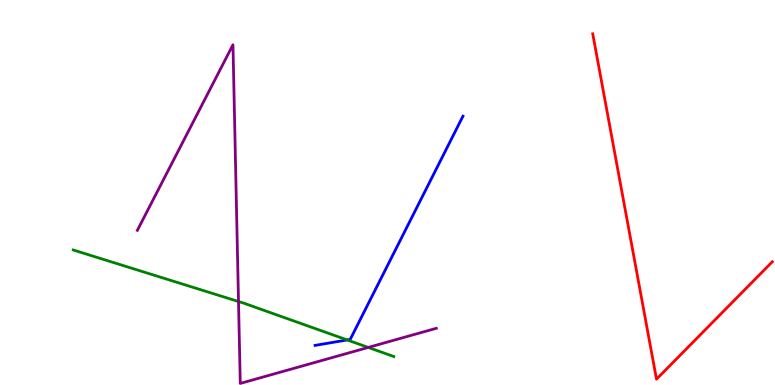[{'lines': ['blue', 'red'], 'intersections': []}, {'lines': ['green', 'red'], 'intersections': []}, {'lines': ['purple', 'red'], 'intersections': []}, {'lines': ['blue', 'green'], 'intersections': [{'x': 4.48, 'y': 1.17}]}, {'lines': ['blue', 'purple'], 'intersections': []}, {'lines': ['green', 'purple'], 'intersections': [{'x': 3.08, 'y': 2.17}, {'x': 4.75, 'y': 0.976}]}]